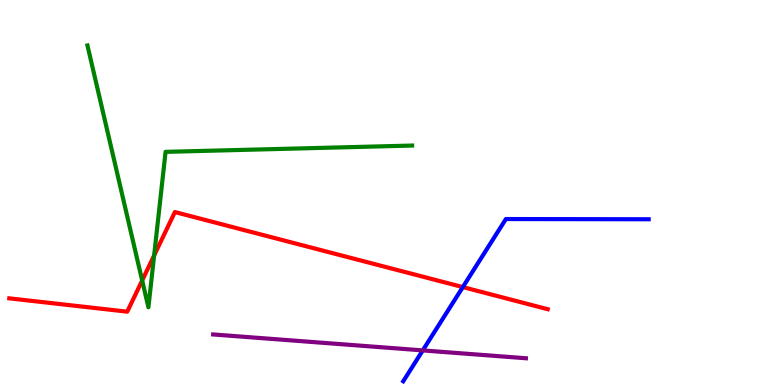[{'lines': ['blue', 'red'], 'intersections': [{'x': 5.97, 'y': 2.54}]}, {'lines': ['green', 'red'], 'intersections': [{'x': 1.83, 'y': 2.71}, {'x': 1.99, 'y': 3.36}]}, {'lines': ['purple', 'red'], 'intersections': []}, {'lines': ['blue', 'green'], 'intersections': []}, {'lines': ['blue', 'purple'], 'intersections': [{'x': 5.46, 'y': 0.899}]}, {'lines': ['green', 'purple'], 'intersections': []}]